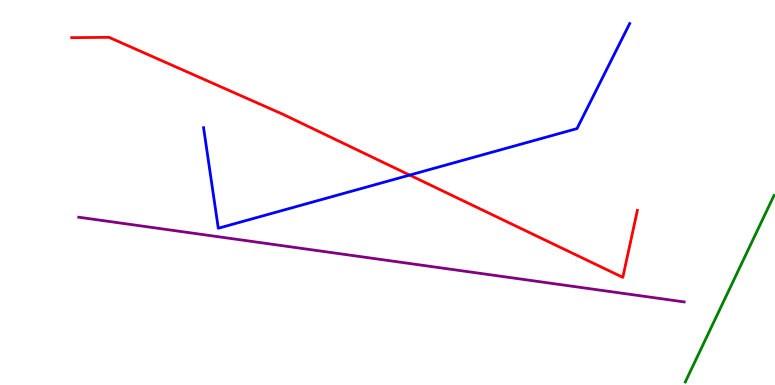[{'lines': ['blue', 'red'], 'intersections': [{'x': 5.29, 'y': 5.45}]}, {'lines': ['green', 'red'], 'intersections': []}, {'lines': ['purple', 'red'], 'intersections': []}, {'lines': ['blue', 'green'], 'intersections': []}, {'lines': ['blue', 'purple'], 'intersections': []}, {'lines': ['green', 'purple'], 'intersections': []}]